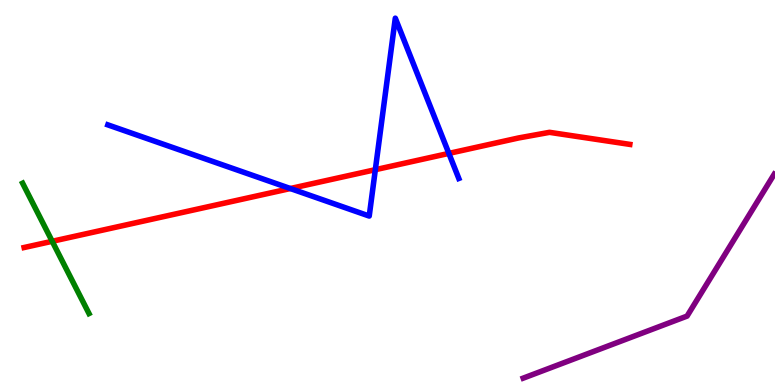[{'lines': ['blue', 'red'], 'intersections': [{'x': 3.75, 'y': 5.1}, {'x': 4.84, 'y': 5.59}, {'x': 5.79, 'y': 6.02}]}, {'lines': ['green', 'red'], 'intersections': [{'x': 0.674, 'y': 3.73}]}, {'lines': ['purple', 'red'], 'intersections': []}, {'lines': ['blue', 'green'], 'intersections': []}, {'lines': ['blue', 'purple'], 'intersections': []}, {'lines': ['green', 'purple'], 'intersections': []}]